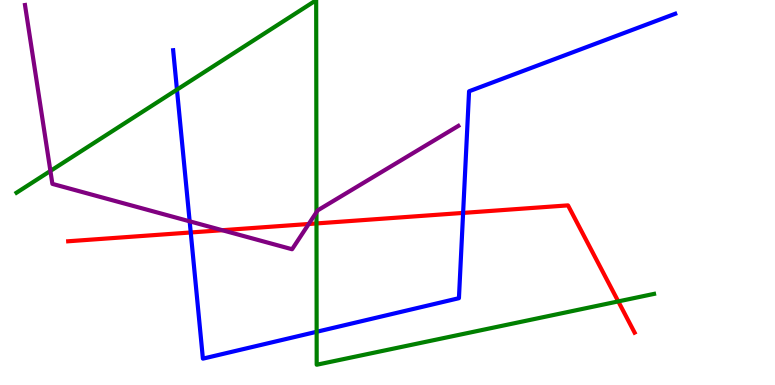[{'lines': ['blue', 'red'], 'intersections': [{'x': 2.46, 'y': 3.96}, {'x': 5.98, 'y': 4.47}]}, {'lines': ['green', 'red'], 'intersections': [{'x': 4.08, 'y': 4.2}, {'x': 7.98, 'y': 2.17}]}, {'lines': ['purple', 'red'], 'intersections': [{'x': 2.87, 'y': 4.02}, {'x': 3.98, 'y': 4.18}]}, {'lines': ['blue', 'green'], 'intersections': [{'x': 2.28, 'y': 7.67}, {'x': 4.09, 'y': 1.38}]}, {'lines': ['blue', 'purple'], 'intersections': [{'x': 2.45, 'y': 4.25}]}, {'lines': ['green', 'purple'], 'intersections': [{'x': 0.65, 'y': 5.56}, {'x': 4.08, 'y': 4.49}]}]